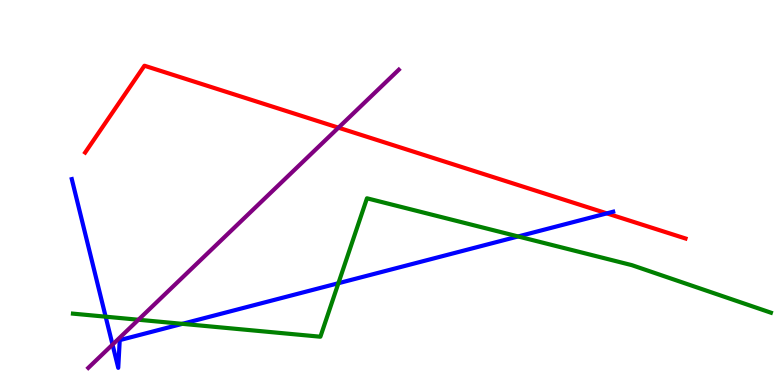[{'lines': ['blue', 'red'], 'intersections': [{'x': 7.83, 'y': 4.46}]}, {'lines': ['green', 'red'], 'intersections': []}, {'lines': ['purple', 'red'], 'intersections': [{'x': 4.37, 'y': 6.68}]}, {'lines': ['blue', 'green'], 'intersections': [{'x': 1.36, 'y': 1.77}, {'x': 2.35, 'y': 1.59}, {'x': 4.37, 'y': 2.64}, {'x': 6.69, 'y': 3.86}]}, {'lines': ['blue', 'purple'], 'intersections': [{'x': 1.45, 'y': 1.05}]}, {'lines': ['green', 'purple'], 'intersections': [{'x': 1.79, 'y': 1.7}]}]